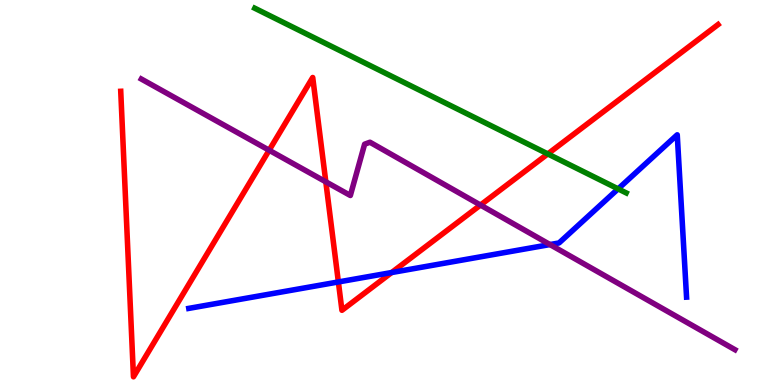[{'lines': ['blue', 'red'], 'intersections': [{'x': 4.37, 'y': 2.68}, {'x': 5.05, 'y': 2.92}]}, {'lines': ['green', 'red'], 'intersections': [{'x': 7.07, 'y': 6.0}]}, {'lines': ['purple', 'red'], 'intersections': [{'x': 3.47, 'y': 6.1}, {'x': 4.2, 'y': 5.28}, {'x': 6.2, 'y': 4.67}]}, {'lines': ['blue', 'green'], 'intersections': [{'x': 7.98, 'y': 5.09}]}, {'lines': ['blue', 'purple'], 'intersections': [{'x': 7.1, 'y': 3.65}]}, {'lines': ['green', 'purple'], 'intersections': []}]